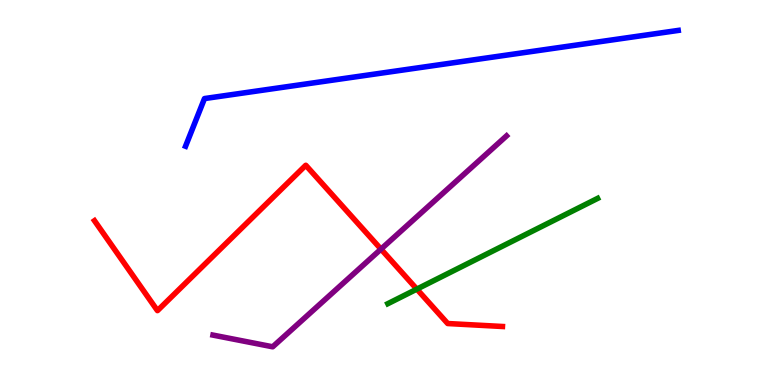[{'lines': ['blue', 'red'], 'intersections': []}, {'lines': ['green', 'red'], 'intersections': [{'x': 5.38, 'y': 2.49}]}, {'lines': ['purple', 'red'], 'intersections': [{'x': 4.92, 'y': 3.53}]}, {'lines': ['blue', 'green'], 'intersections': []}, {'lines': ['blue', 'purple'], 'intersections': []}, {'lines': ['green', 'purple'], 'intersections': []}]